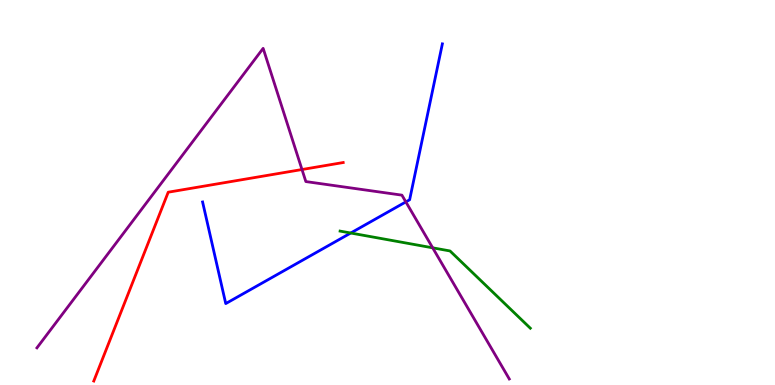[{'lines': ['blue', 'red'], 'intersections': []}, {'lines': ['green', 'red'], 'intersections': []}, {'lines': ['purple', 'red'], 'intersections': [{'x': 3.9, 'y': 5.6}]}, {'lines': ['blue', 'green'], 'intersections': [{'x': 4.53, 'y': 3.95}]}, {'lines': ['blue', 'purple'], 'intersections': [{'x': 5.24, 'y': 4.76}]}, {'lines': ['green', 'purple'], 'intersections': [{'x': 5.58, 'y': 3.56}]}]